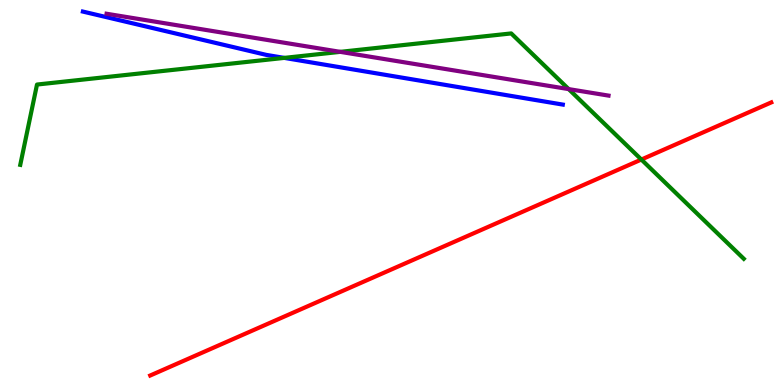[{'lines': ['blue', 'red'], 'intersections': []}, {'lines': ['green', 'red'], 'intersections': [{'x': 8.28, 'y': 5.86}]}, {'lines': ['purple', 'red'], 'intersections': []}, {'lines': ['blue', 'green'], 'intersections': [{'x': 3.67, 'y': 8.5}]}, {'lines': ['blue', 'purple'], 'intersections': []}, {'lines': ['green', 'purple'], 'intersections': [{'x': 4.39, 'y': 8.65}, {'x': 7.34, 'y': 7.69}]}]